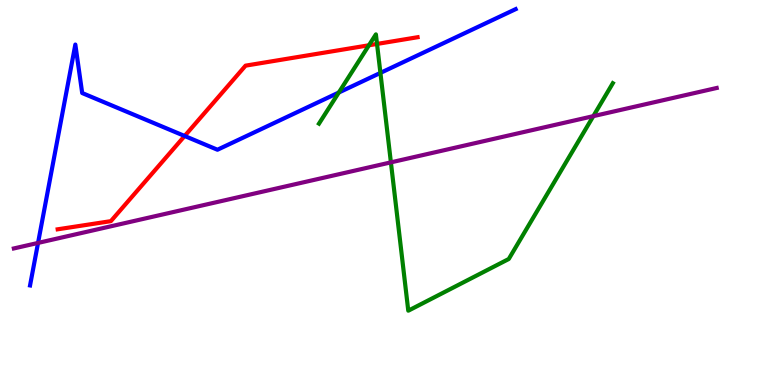[{'lines': ['blue', 'red'], 'intersections': [{'x': 2.38, 'y': 6.47}]}, {'lines': ['green', 'red'], 'intersections': [{'x': 4.76, 'y': 8.82}, {'x': 4.86, 'y': 8.86}]}, {'lines': ['purple', 'red'], 'intersections': []}, {'lines': ['blue', 'green'], 'intersections': [{'x': 4.37, 'y': 7.6}, {'x': 4.91, 'y': 8.11}]}, {'lines': ['blue', 'purple'], 'intersections': [{'x': 0.491, 'y': 3.69}]}, {'lines': ['green', 'purple'], 'intersections': [{'x': 5.04, 'y': 5.78}, {'x': 7.66, 'y': 6.98}]}]